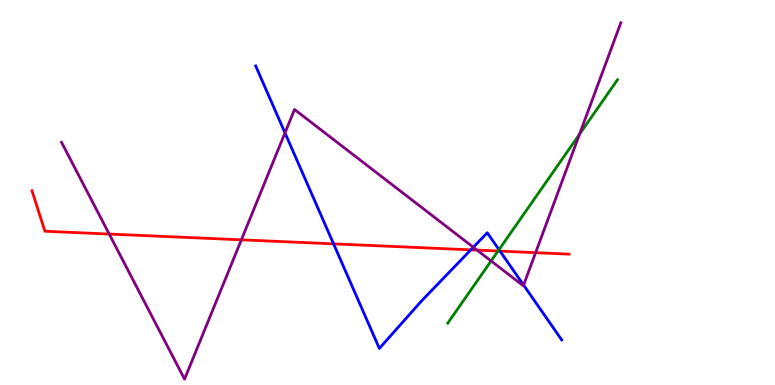[{'lines': ['blue', 'red'], 'intersections': [{'x': 4.3, 'y': 3.67}, {'x': 6.08, 'y': 3.51}, {'x': 6.45, 'y': 3.48}]}, {'lines': ['green', 'red'], 'intersections': [{'x': 6.43, 'y': 3.48}]}, {'lines': ['purple', 'red'], 'intersections': [{'x': 1.41, 'y': 3.92}, {'x': 3.11, 'y': 3.77}, {'x': 6.16, 'y': 3.5}, {'x': 6.91, 'y': 3.44}]}, {'lines': ['blue', 'green'], 'intersections': [{'x': 6.44, 'y': 3.52}]}, {'lines': ['blue', 'purple'], 'intersections': [{'x': 3.68, 'y': 6.55}, {'x': 6.11, 'y': 3.58}, {'x': 6.76, 'y': 2.6}]}, {'lines': ['green', 'purple'], 'intersections': [{'x': 6.34, 'y': 3.22}, {'x': 7.48, 'y': 6.51}]}]